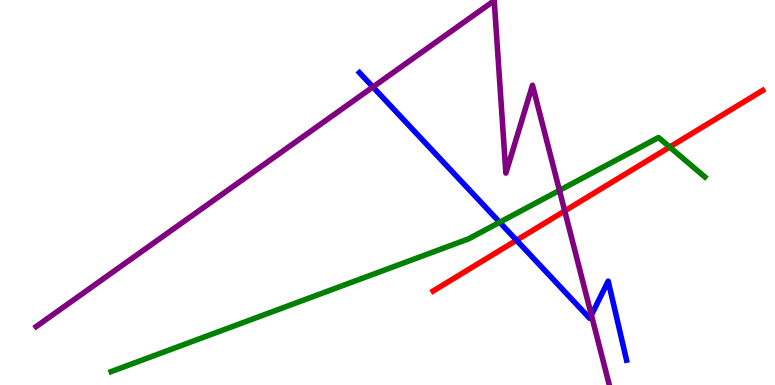[{'lines': ['blue', 'red'], 'intersections': [{'x': 6.67, 'y': 3.76}]}, {'lines': ['green', 'red'], 'intersections': [{'x': 8.64, 'y': 6.18}]}, {'lines': ['purple', 'red'], 'intersections': [{'x': 7.29, 'y': 4.52}]}, {'lines': ['blue', 'green'], 'intersections': [{'x': 6.45, 'y': 4.23}]}, {'lines': ['blue', 'purple'], 'intersections': [{'x': 4.81, 'y': 7.74}, {'x': 7.63, 'y': 1.82}]}, {'lines': ['green', 'purple'], 'intersections': [{'x': 7.22, 'y': 5.05}]}]